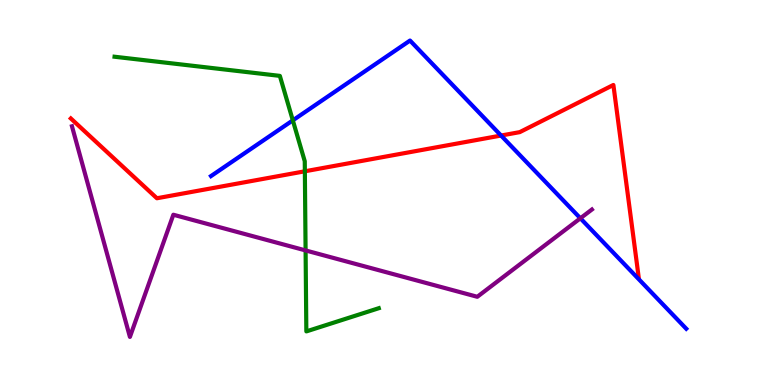[{'lines': ['blue', 'red'], 'intersections': [{'x': 6.47, 'y': 6.48}]}, {'lines': ['green', 'red'], 'intersections': [{'x': 3.93, 'y': 5.55}]}, {'lines': ['purple', 'red'], 'intersections': []}, {'lines': ['blue', 'green'], 'intersections': [{'x': 3.78, 'y': 6.87}]}, {'lines': ['blue', 'purple'], 'intersections': [{'x': 7.49, 'y': 4.33}]}, {'lines': ['green', 'purple'], 'intersections': [{'x': 3.94, 'y': 3.5}]}]